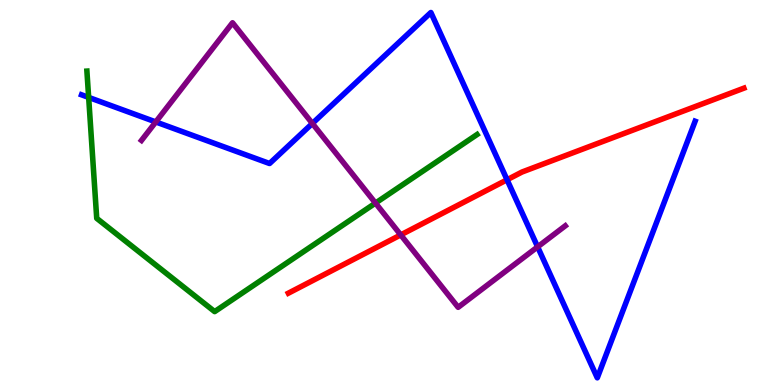[{'lines': ['blue', 'red'], 'intersections': [{'x': 6.54, 'y': 5.33}]}, {'lines': ['green', 'red'], 'intersections': []}, {'lines': ['purple', 'red'], 'intersections': [{'x': 5.17, 'y': 3.9}]}, {'lines': ['blue', 'green'], 'intersections': [{'x': 1.14, 'y': 7.47}]}, {'lines': ['blue', 'purple'], 'intersections': [{'x': 2.01, 'y': 6.83}, {'x': 4.03, 'y': 6.79}, {'x': 6.94, 'y': 3.59}]}, {'lines': ['green', 'purple'], 'intersections': [{'x': 4.85, 'y': 4.73}]}]